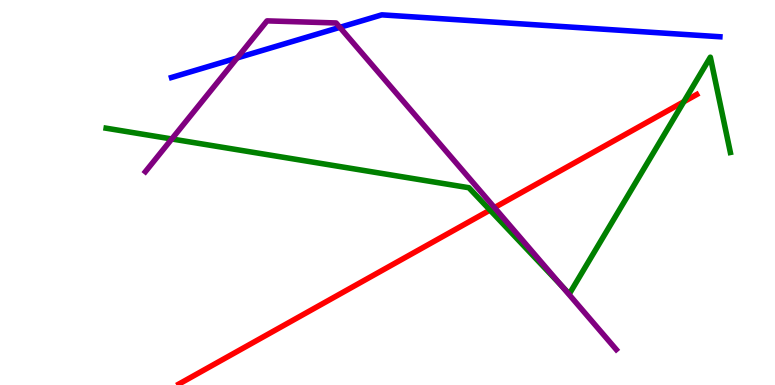[{'lines': ['blue', 'red'], 'intersections': []}, {'lines': ['green', 'red'], 'intersections': [{'x': 6.32, 'y': 4.54}, {'x': 8.82, 'y': 7.36}]}, {'lines': ['purple', 'red'], 'intersections': [{'x': 6.38, 'y': 4.61}]}, {'lines': ['blue', 'green'], 'intersections': []}, {'lines': ['blue', 'purple'], 'intersections': [{'x': 3.06, 'y': 8.5}, {'x': 4.39, 'y': 9.29}]}, {'lines': ['green', 'purple'], 'intersections': [{'x': 2.22, 'y': 6.39}, {'x': 7.24, 'y': 2.58}]}]